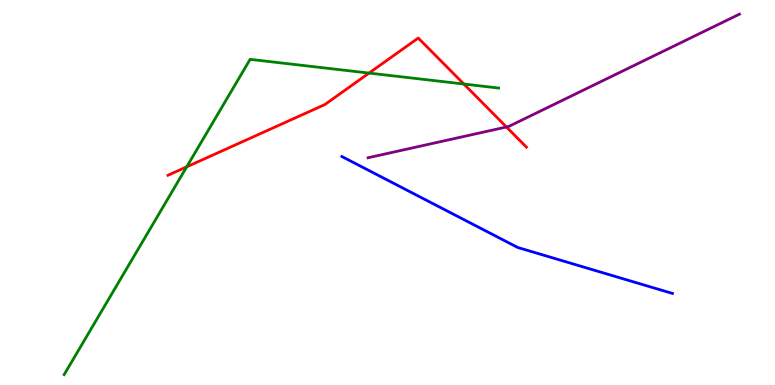[{'lines': ['blue', 'red'], 'intersections': []}, {'lines': ['green', 'red'], 'intersections': [{'x': 2.41, 'y': 5.67}, {'x': 4.76, 'y': 8.1}, {'x': 5.99, 'y': 7.82}]}, {'lines': ['purple', 'red'], 'intersections': [{'x': 6.53, 'y': 6.7}]}, {'lines': ['blue', 'green'], 'intersections': []}, {'lines': ['blue', 'purple'], 'intersections': []}, {'lines': ['green', 'purple'], 'intersections': []}]